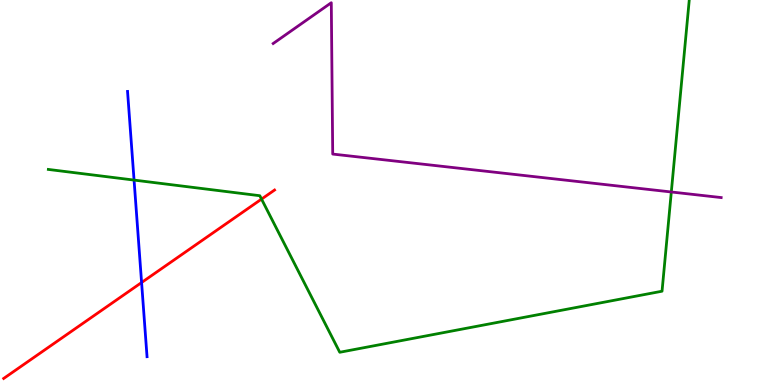[{'lines': ['blue', 'red'], 'intersections': [{'x': 1.83, 'y': 2.66}]}, {'lines': ['green', 'red'], 'intersections': [{'x': 3.37, 'y': 4.83}]}, {'lines': ['purple', 'red'], 'intersections': []}, {'lines': ['blue', 'green'], 'intersections': [{'x': 1.73, 'y': 5.32}]}, {'lines': ['blue', 'purple'], 'intersections': []}, {'lines': ['green', 'purple'], 'intersections': [{'x': 8.66, 'y': 5.01}]}]